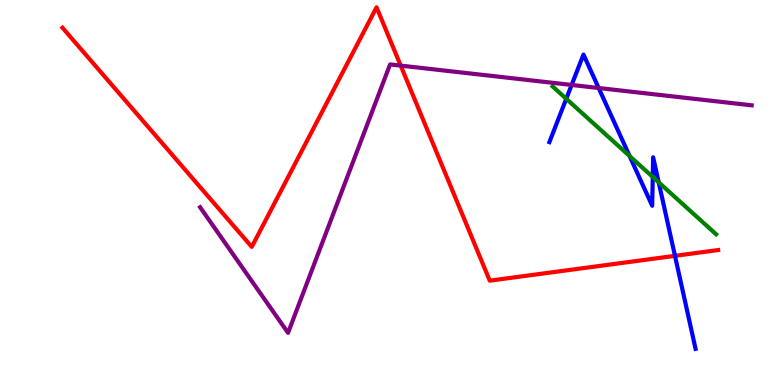[{'lines': ['blue', 'red'], 'intersections': [{'x': 8.71, 'y': 3.35}]}, {'lines': ['green', 'red'], 'intersections': []}, {'lines': ['purple', 'red'], 'intersections': [{'x': 5.17, 'y': 8.3}]}, {'lines': ['blue', 'green'], 'intersections': [{'x': 7.31, 'y': 7.43}, {'x': 8.12, 'y': 5.95}, {'x': 8.42, 'y': 5.4}, {'x': 8.5, 'y': 5.26}]}, {'lines': ['blue', 'purple'], 'intersections': [{'x': 7.38, 'y': 7.79}, {'x': 7.72, 'y': 7.71}]}, {'lines': ['green', 'purple'], 'intersections': []}]